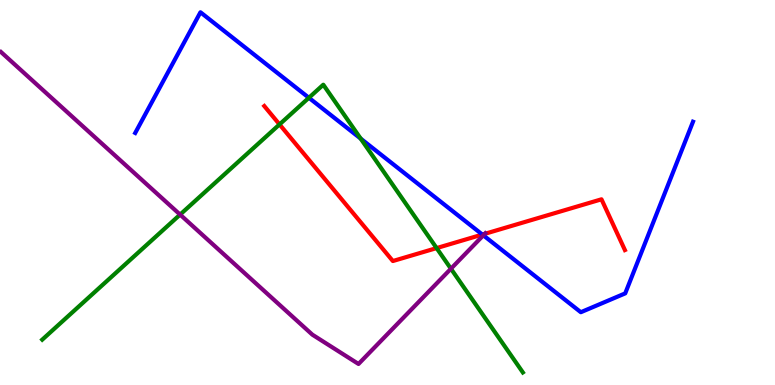[{'lines': ['blue', 'red'], 'intersections': [{'x': 6.22, 'y': 3.91}]}, {'lines': ['green', 'red'], 'intersections': [{'x': 3.61, 'y': 6.77}, {'x': 5.63, 'y': 3.56}]}, {'lines': ['purple', 'red'], 'intersections': [{'x': 6.26, 'y': 3.93}]}, {'lines': ['blue', 'green'], 'intersections': [{'x': 3.99, 'y': 7.46}, {'x': 4.65, 'y': 6.4}]}, {'lines': ['blue', 'purple'], 'intersections': [{'x': 6.24, 'y': 3.89}]}, {'lines': ['green', 'purple'], 'intersections': [{'x': 2.32, 'y': 4.43}, {'x': 5.82, 'y': 3.02}]}]